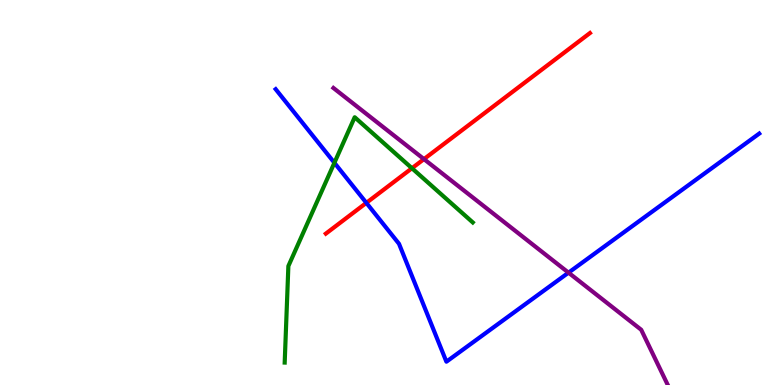[{'lines': ['blue', 'red'], 'intersections': [{'x': 4.73, 'y': 4.73}]}, {'lines': ['green', 'red'], 'intersections': [{'x': 5.32, 'y': 5.63}]}, {'lines': ['purple', 'red'], 'intersections': [{'x': 5.47, 'y': 5.87}]}, {'lines': ['blue', 'green'], 'intersections': [{'x': 4.31, 'y': 5.77}]}, {'lines': ['blue', 'purple'], 'intersections': [{'x': 7.34, 'y': 2.92}]}, {'lines': ['green', 'purple'], 'intersections': []}]